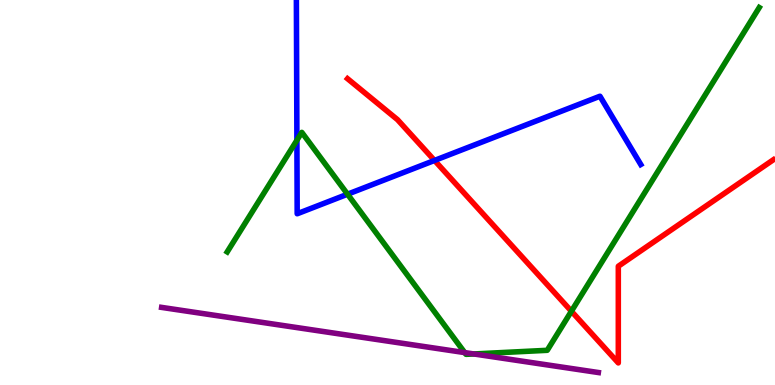[{'lines': ['blue', 'red'], 'intersections': [{'x': 5.61, 'y': 5.83}]}, {'lines': ['green', 'red'], 'intersections': [{'x': 7.37, 'y': 1.92}]}, {'lines': ['purple', 'red'], 'intersections': []}, {'lines': ['blue', 'green'], 'intersections': [{'x': 3.83, 'y': 6.36}, {'x': 4.48, 'y': 4.96}]}, {'lines': ['blue', 'purple'], 'intersections': []}, {'lines': ['green', 'purple'], 'intersections': [{'x': 6.0, 'y': 0.842}, {'x': 6.11, 'y': 0.806}]}]